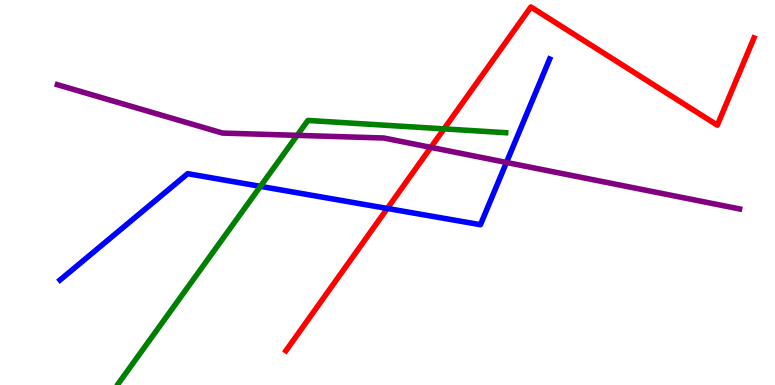[{'lines': ['blue', 'red'], 'intersections': [{'x': 5.0, 'y': 4.59}]}, {'lines': ['green', 'red'], 'intersections': [{'x': 5.73, 'y': 6.65}]}, {'lines': ['purple', 'red'], 'intersections': [{'x': 5.56, 'y': 6.17}]}, {'lines': ['blue', 'green'], 'intersections': [{'x': 3.36, 'y': 5.16}]}, {'lines': ['blue', 'purple'], 'intersections': [{'x': 6.53, 'y': 5.78}]}, {'lines': ['green', 'purple'], 'intersections': [{'x': 3.83, 'y': 6.48}]}]